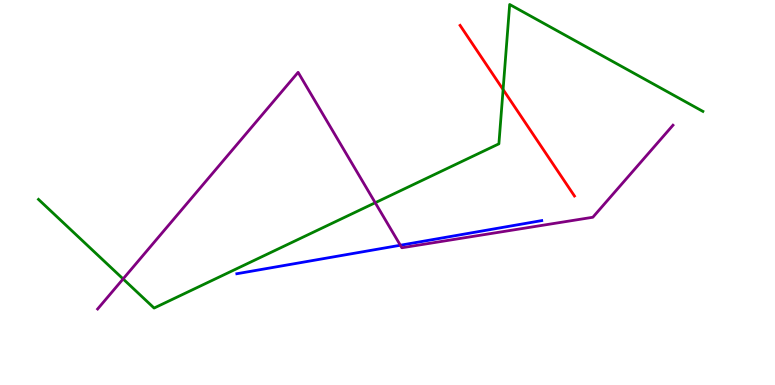[{'lines': ['blue', 'red'], 'intersections': []}, {'lines': ['green', 'red'], 'intersections': [{'x': 6.49, 'y': 7.67}]}, {'lines': ['purple', 'red'], 'intersections': []}, {'lines': ['blue', 'green'], 'intersections': []}, {'lines': ['blue', 'purple'], 'intersections': [{'x': 5.17, 'y': 3.63}]}, {'lines': ['green', 'purple'], 'intersections': [{'x': 1.59, 'y': 2.76}, {'x': 4.84, 'y': 4.73}]}]